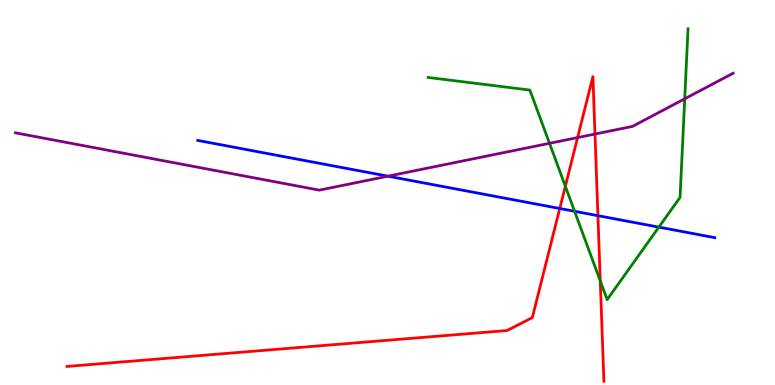[{'lines': ['blue', 'red'], 'intersections': [{'x': 7.22, 'y': 4.58}, {'x': 7.72, 'y': 4.4}]}, {'lines': ['green', 'red'], 'intersections': [{'x': 7.29, 'y': 5.16}, {'x': 7.75, 'y': 2.7}]}, {'lines': ['purple', 'red'], 'intersections': [{'x': 7.45, 'y': 6.43}, {'x': 7.68, 'y': 6.52}]}, {'lines': ['blue', 'green'], 'intersections': [{'x': 7.41, 'y': 4.51}, {'x': 8.5, 'y': 4.1}]}, {'lines': ['blue', 'purple'], 'intersections': [{'x': 5.01, 'y': 5.42}]}, {'lines': ['green', 'purple'], 'intersections': [{'x': 7.09, 'y': 6.28}, {'x': 8.84, 'y': 7.43}]}]